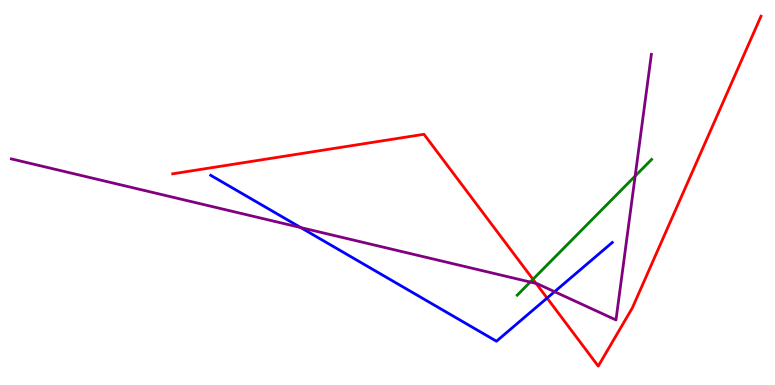[{'lines': ['blue', 'red'], 'intersections': [{'x': 7.06, 'y': 2.26}]}, {'lines': ['green', 'red'], 'intersections': [{'x': 6.88, 'y': 2.75}]}, {'lines': ['purple', 'red'], 'intersections': [{'x': 6.92, 'y': 2.64}]}, {'lines': ['blue', 'green'], 'intersections': []}, {'lines': ['blue', 'purple'], 'intersections': [{'x': 3.88, 'y': 4.09}, {'x': 7.16, 'y': 2.42}]}, {'lines': ['green', 'purple'], 'intersections': [{'x': 6.84, 'y': 2.67}, {'x': 8.2, 'y': 5.43}]}]